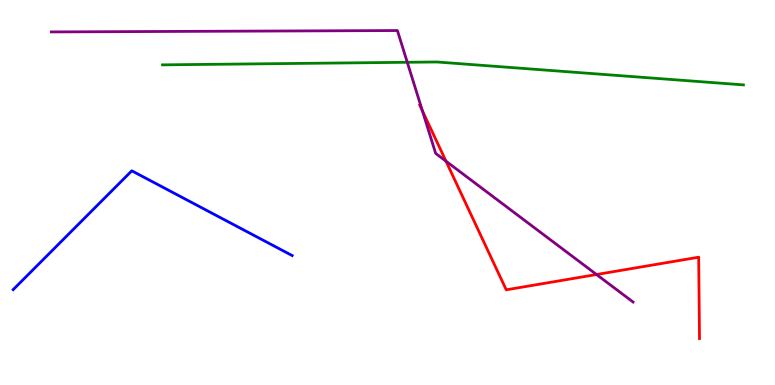[{'lines': ['blue', 'red'], 'intersections': []}, {'lines': ['green', 'red'], 'intersections': []}, {'lines': ['purple', 'red'], 'intersections': [{'x': 5.45, 'y': 7.12}, {'x': 5.75, 'y': 5.81}, {'x': 7.7, 'y': 2.87}]}, {'lines': ['blue', 'green'], 'intersections': []}, {'lines': ['blue', 'purple'], 'intersections': []}, {'lines': ['green', 'purple'], 'intersections': [{'x': 5.26, 'y': 8.38}]}]